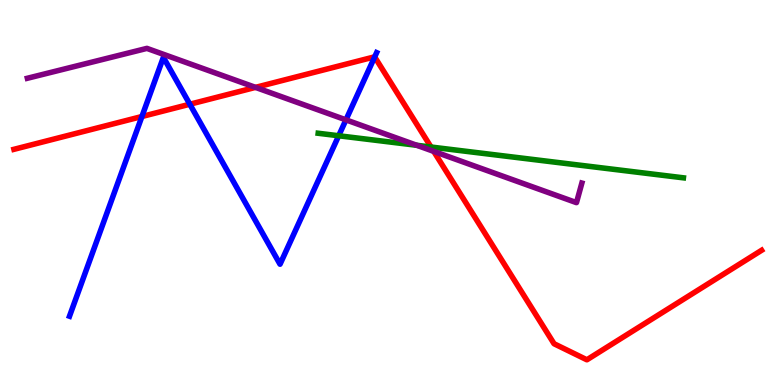[{'lines': ['blue', 'red'], 'intersections': [{'x': 1.83, 'y': 6.97}, {'x': 2.45, 'y': 7.29}, {'x': 4.83, 'y': 8.52}]}, {'lines': ['green', 'red'], 'intersections': [{'x': 5.56, 'y': 6.18}]}, {'lines': ['purple', 'red'], 'intersections': [{'x': 3.3, 'y': 7.73}, {'x': 5.6, 'y': 6.07}]}, {'lines': ['blue', 'green'], 'intersections': [{'x': 4.37, 'y': 6.47}]}, {'lines': ['blue', 'purple'], 'intersections': [{'x': 4.46, 'y': 6.89}]}, {'lines': ['green', 'purple'], 'intersections': [{'x': 5.38, 'y': 6.23}]}]